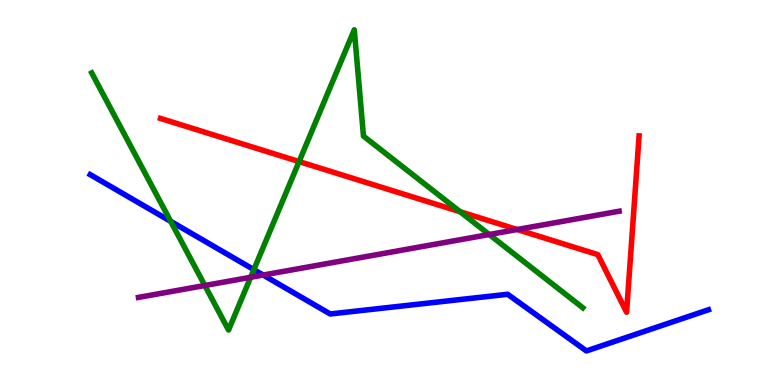[{'lines': ['blue', 'red'], 'intersections': []}, {'lines': ['green', 'red'], 'intersections': [{'x': 3.86, 'y': 5.8}, {'x': 5.94, 'y': 4.5}]}, {'lines': ['purple', 'red'], 'intersections': [{'x': 6.67, 'y': 4.04}]}, {'lines': ['blue', 'green'], 'intersections': [{'x': 2.2, 'y': 4.25}, {'x': 3.28, 'y': 3.0}]}, {'lines': ['blue', 'purple'], 'intersections': [{'x': 3.4, 'y': 2.86}]}, {'lines': ['green', 'purple'], 'intersections': [{'x': 2.64, 'y': 2.58}, {'x': 3.23, 'y': 2.8}, {'x': 6.31, 'y': 3.91}]}]